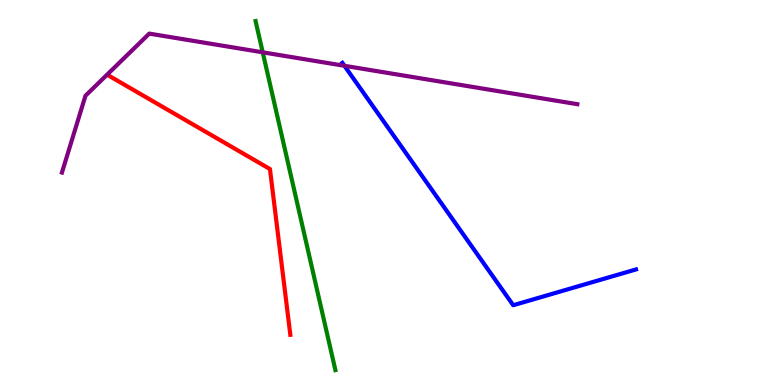[{'lines': ['blue', 'red'], 'intersections': []}, {'lines': ['green', 'red'], 'intersections': []}, {'lines': ['purple', 'red'], 'intersections': []}, {'lines': ['blue', 'green'], 'intersections': []}, {'lines': ['blue', 'purple'], 'intersections': [{'x': 4.44, 'y': 8.29}]}, {'lines': ['green', 'purple'], 'intersections': [{'x': 3.39, 'y': 8.64}]}]